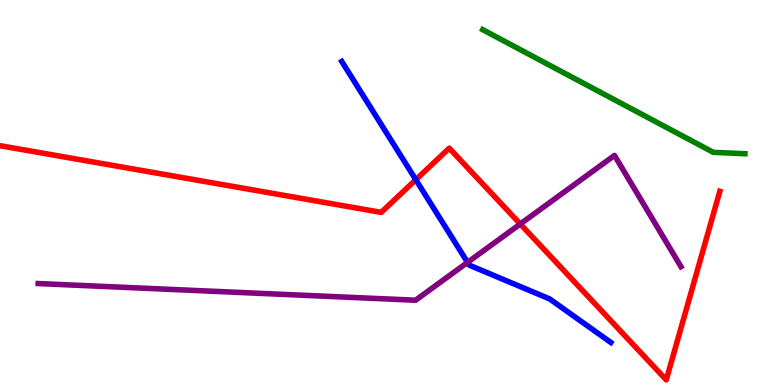[{'lines': ['blue', 'red'], 'intersections': [{'x': 5.37, 'y': 5.33}]}, {'lines': ['green', 'red'], 'intersections': []}, {'lines': ['purple', 'red'], 'intersections': [{'x': 6.71, 'y': 4.18}]}, {'lines': ['blue', 'green'], 'intersections': []}, {'lines': ['blue', 'purple'], 'intersections': [{'x': 6.03, 'y': 3.18}]}, {'lines': ['green', 'purple'], 'intersections': []}]